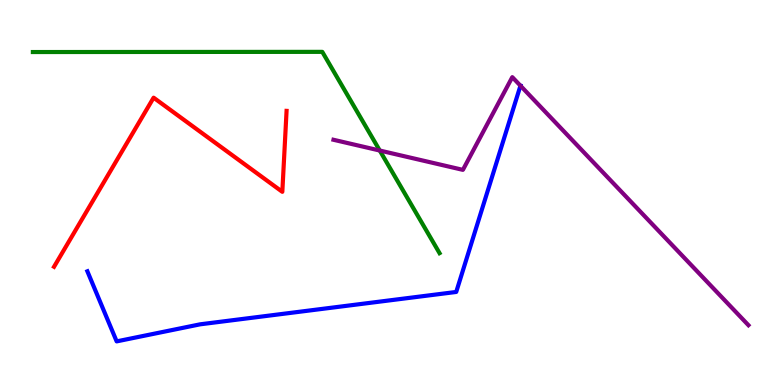[{'lines': ['blue', 'red'], 'intersections': []}, {'lines': ['green', 'red'], 'intersections': []}, {'lines': ['purple', 'red'], 'intersections': []}, {'lines': ['blue', 'green'], 'intersections': []}, {'lines': ['blue', 'purple'], 'intersections': [{'x': 6.72, 'y': 7.77}]}, {'lines': ['green', 'purple'], 'intersections': [{'x': 4.9, 'y': 6.09}]}]